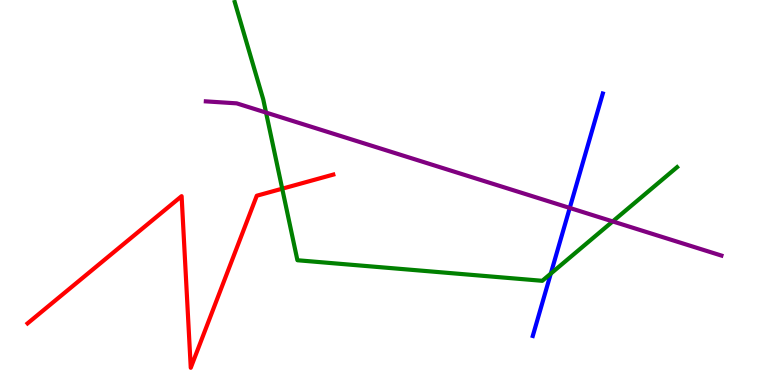[{'lines': ['blue', 'red'], 'intersections': []}, {'lines': ['green', 'red'], 'intersections': [{'x': 3.64, 'y': 5.1}]}, {'lines': ['purple', 'red'], 'intersections': []}, {'lines': ['blue', 'green'], 'intersections': [{'x': 7.11, 'y': 2.89}]}, {'lines': ['blue', 'purple'], 'intersections': [{'x': 7.35, 'y': 4.6}]}, {'lines': ['green', 'purple'], 'intersections': [{'x': 3.43, 'y': 7.08}, {'x': 7.91, 'y': 4.25}]}]